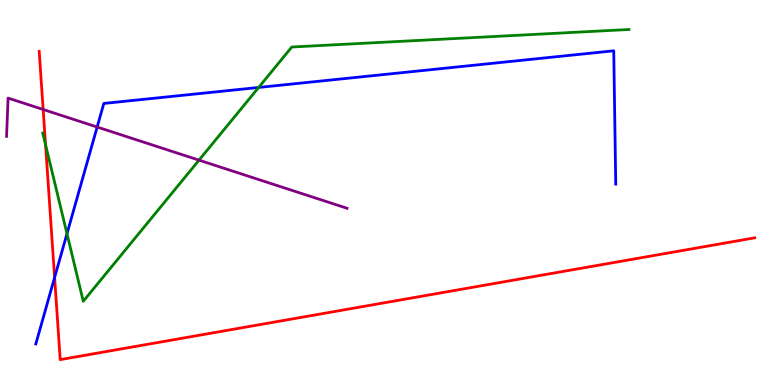[{'lines': ['blue', 'red'], 'intersections': [{'x': 0.705, 'y': 2.79}]}, {'lines': ['green', 'red'], 'intersections': [{'x': 0.588, 'y': 6.24}]}, {'lines': ['purple', 'red'], 'intersections': [{'x': 0.557, 'y': 7.16}]}, {'lines': ['blue', 'green'], 'intersections': [{'x': 0.864, 'y': 3.93}, {'x': 3.34, 'y': 7.73}]}, {'lines': ['blue', 'purple'], 'intersections': [{'x': 1.25, 'y': 6.7}]}, {'lines': ['green', 'purple'], 'intersections': [{'x': 2.57, 'y': 5.84}]}]